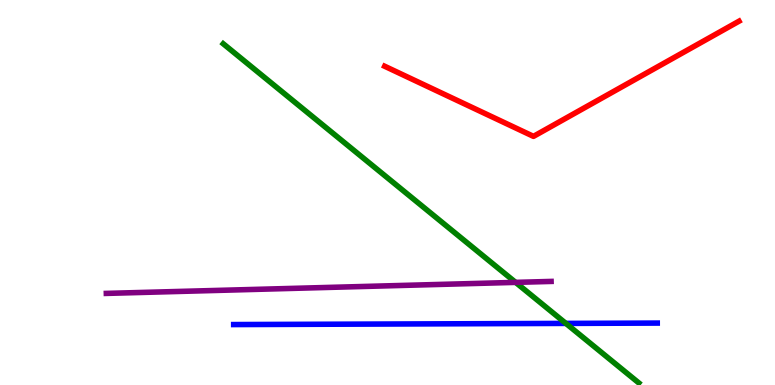[{'lines': ['blue', 'red'], 'intersections': []}, {'lines': ['green', 'red'], 'intersections': []}, {'lines': ['purple', 'red'], 'intersections': []}, {'lines': ['blue', 'green'], 'intersections': [{'x': 7.3, 'y': 1.6}]}, {'lines': ['blue', 'purple'], 'intersections': []}, {'lines': ['green', 'purple'], 'intersections': [{'x': 6.65, 'y': 2.67}]}]